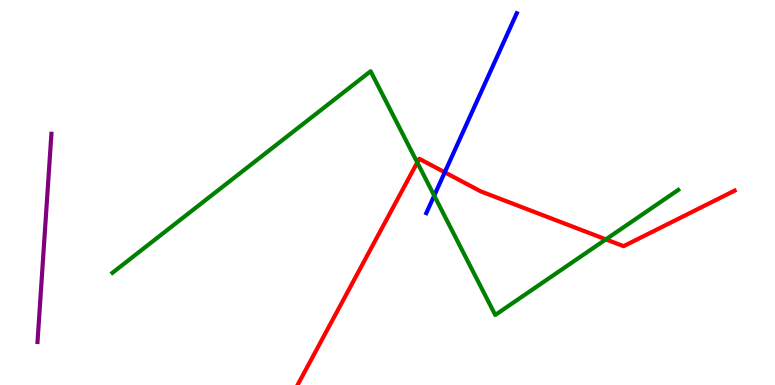[{'lines': ['blue', 'red'], 'intersections': [{'x': 5.74, 'y': 5.52}]}, {'lines': ['green', 'red'], 'intersections': [{'x': 5.38, 'y': 5.78}, {'x': 7.82, 'y': 3.78}]}, {'lines': ['purple', 'red'], 'intersections': []}, {'lines': ['blue', 'green'], 'intersections': [{'x': 5.6, 'y': 4.92}]}, {'lines': ['blue', 'purple'], 'intersections': []}, {'lines': ['green', 'purple'], 'intersections': []}]